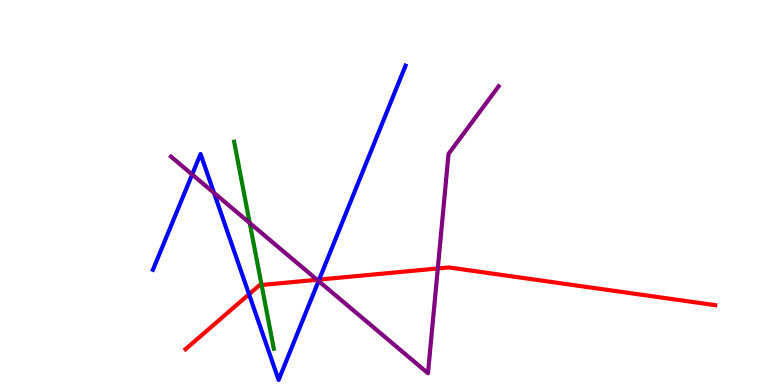[{'lines': ['blue', 'red'], 'intersections': [{'x': 3.21, 'y': 2.36}, {'x': 4.12, 'y': 2.74}]}, {'lines': ['green', 'red'], 'intersections': [{'x': 3.38, 'y': 2.6}]}, {'lines': ['purple', 'red'], 'intersections': [{'x': 4.09, 'y': 2.73}, {'x': 5.65, 'y': 3.03}]}, {'lines': ['blue', 'green'], 'intersections': []}, {'lines': ['blue', 'purple'], 'intersections': [{'x': 2.48, 'y': 5.47}, {'x': 2.76, 'y': 4.99}, {'x': 4.11, 'y': 2.7}]}, {'lines': ['green', 'purple'], 'intersections': [{'x': 3.22, 'y': 4.21}]}]